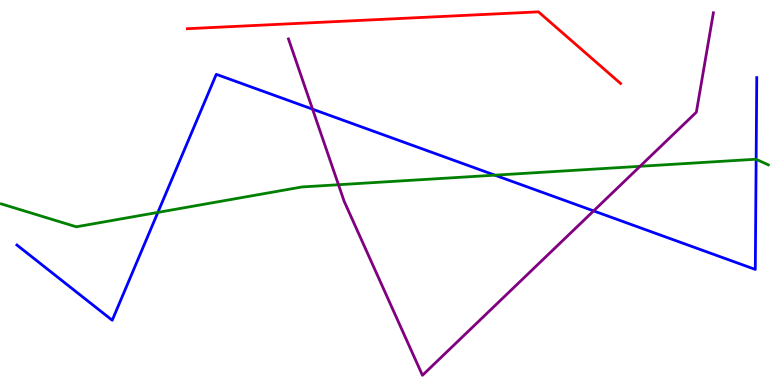[{'lines': ['blue', 'red'], 'intersections': []}, {'lines': ['green', 'red'], 'intersections': []}, {'lines': ['purple', 'red'], 'intersections': []}, {'lines': ['blue', 'green'], 'intersections': [{'x': 2.04, 'y': 4.48}, {'x': 6.39, 'y': 5.45}, {'x': 9.76, 'y': 5.86}]}, {'lines': ['blue', 'purple'], 'intersections': [{'x': 4.03, 'y': 7.16}, {'x': 7.66, 'y': 4.52}]}, {'lines': ['green', 'purple'], 'intersections': [{'x': 4.37, 'y': 5.2}, {'x': 8.26, 'y': 5.68}]}]